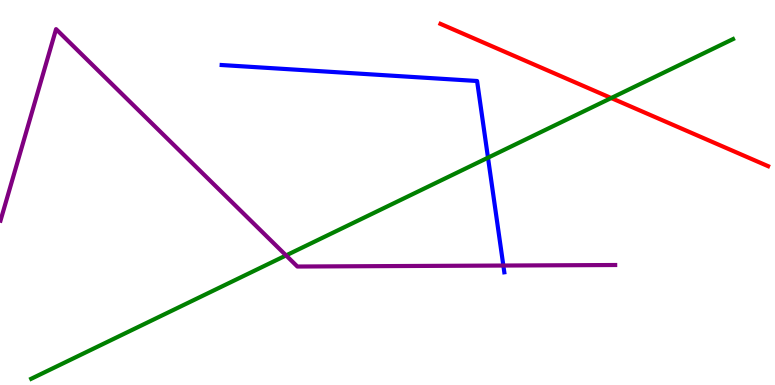[{'lines': ['blue', 'red'], 'intersections': []}, {'lines': ['green', 'red'], 'intersections': [{'x': 7.89, 'y': 7.45}]}, {'lines': ['purple', 'red'], 'intersections': []}, {'lines': ['blue', 'green'], 'intersections': [{'x': 6.3, 'y': 5.9}]}, {'lines': ['blue', 'purple'], 'intersections': [{'x': 6.49, 'y': 3.1}]}, {'lines': ['green', 'purple'], 'intersections': [{'x': 3.69, 'y': 3.37}]}]